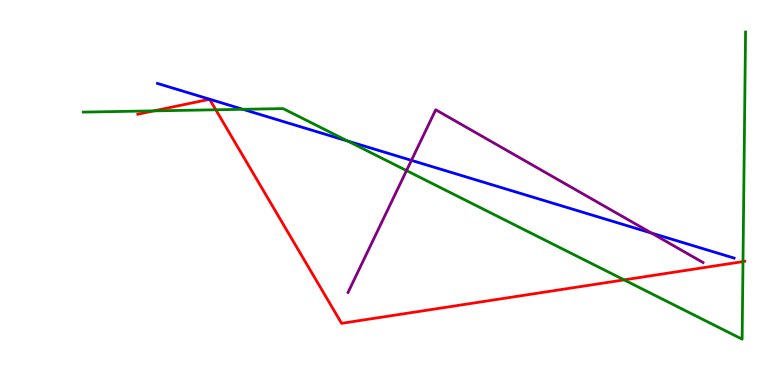[{'lines': ['blue', 'red'], 'intersections': []}, {'lines': ['green', 'red'], 'intersections': [{'x': 1.99, 'y': 7.12}, {'x': 2.78, 'y': 7.15}, {'x': 8.05, 'y': 2.73}, {'x': 9.59, 'y': 3.21}]}, {'lines': ['purple', 'red'], 'intersections': []}, {'lines': ['blue', 'green'], 'intersections': [{'x': 3.13, 'y': 7.16}, {'x': 4.49, 'y': 6.34}]}, {'lines': ['blue', 'purple'], 'intersections': [{'x': 5.31, 'y': 5.83}, {'x': 8.41, 'y': 3.95}]}, {'lines': ['green', 'purple'], 'intersections': [{'x': 5.25, 'y': 5.57}]}]